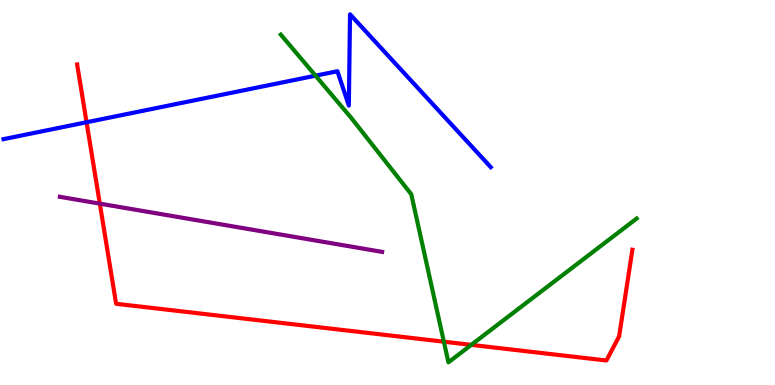[{'lines': ['blue', 'red'], 'intersections': [{'x': 1.12, 'y': 6.82}]}, {'lines': ['green', 'red'], 'intersections': [{'x': 5.73, 'y': 1.12}, {'x': 6.08, 'y': 1.04}]}, {'lines': ['purple', 'red'], 'intersections': [{'x': 1.29, 'y': 4.71}]}, {'lines': ['blue', 'green'], 'intersections': [{'x': 4.07, 'y': 8.03}]}, {'lines': ['blue', 'purple'], 'intersections': []}, {'lines': ['green', 'purple'], 'intersections': []}]